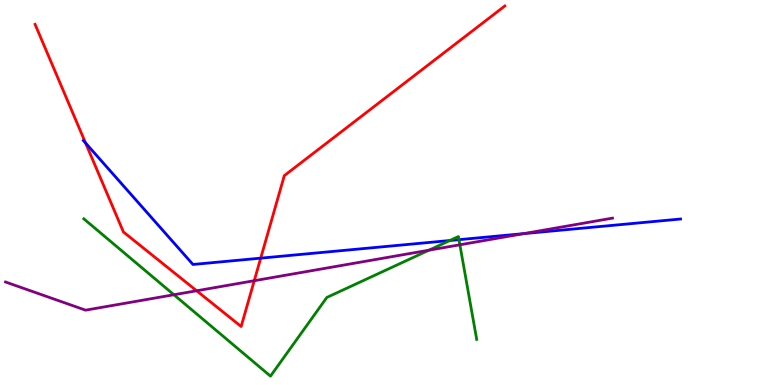[{'lines': ['blue', 'red'], 'intersections': [{'x': 1.1, 'y': 6.29}, {'x': 3.36, 'y': 3.29}]}, {'lines': ['green', 'red'], 'intersections': []}, {'lines': ['purple', 'red'], 'intersections': [{'x': 2.54, 'y': 2.45}, {'x': 3.28, 'y': 2.71}]}, {'lines': ['blue', 'green'], 'intersections': [{'x': 5.8, 'y': 3.75}, {'x': 5.92, 'y': 3.77}]}, {'lines': ['blue', 'purple'], 'intersections': [{'x': 6.76, 'y': 3.93}]}, {'lines': ['green', 'purple'], 'intersections': [{'x': 2.24, 'y': 2.34}, {'x': 5.53, 'y': 3.5}, {'x': 5.93, 'y': 3.64}]}]